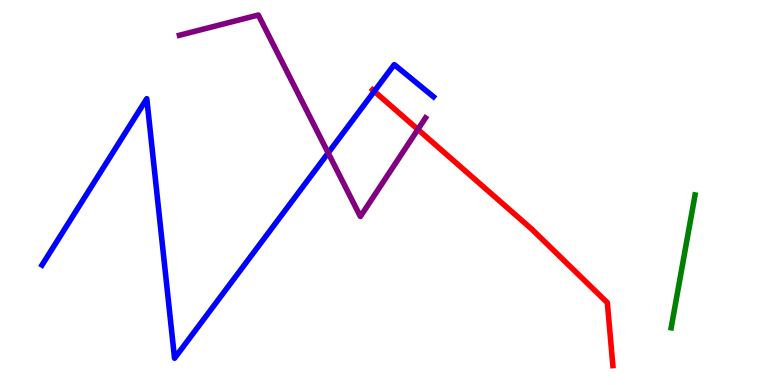[{'lines': ['blue', 'red'], 'intersections': [{'x': 4.83, 'y': 7.63}]}, {'lines': ['green', 'red'], 'intersections': []}, {'lines': ['purple', 'red'], 'intersections': [{'x': 5.39, 'y': 6.64}]}, {'lines': ['blue', 'green'], 'intersections': []}, {'lines': ['blue', 'purple'], 'intersections': [{'x': 4.23, 'y': 6.03}]}, {'lines': ['green', 'purple'], 'intersections': []}]